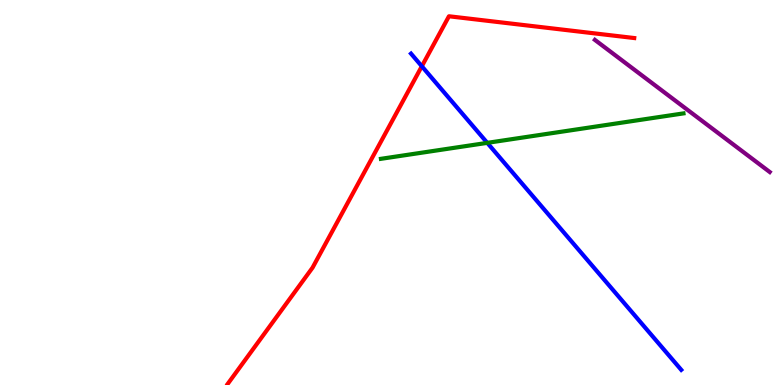[{'lines': ['blue', 'red'], 'intersections': [{'x': 5.44, 'y': 8.28}]}, {'lines': ['green', 'red'], 'intersections': []}, {'lines': ['purple', 'red'], 'intersections': []}, {'lines': ['blue', 'green'], 'intersections': [{'x': 6.29, 'y': 6.29}]}, {'lines': ['blue', 'purple'], 'intersections': []}, {'lines': ['green', 'purple'], 'intersections': []}]